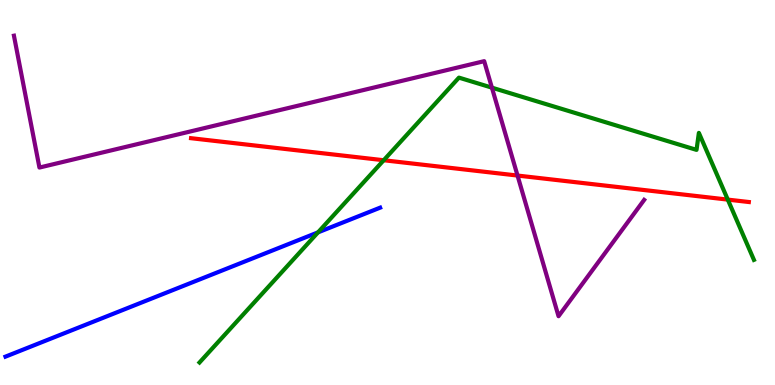[{'lines': ['blue', 'red'], 'intersections': []}, {'lines': ['green', 'red'], 'intersections': [{'x': 4.95, 'y': 5.84}, {'x': 9.39, 'y': 4.82}]}, {'lines': ['purple', 'red'], 'intersections': [{'x': 6.68, 'y': 5.44}]}, {'lines': ['blue', 'green'], 'intersections': [{'x': 4.1, 'y': 3.96}]}, {'lines': ['blue', 'purple'], 'intersections': []}, {'lines': ['green', 'purple'], 'intersections': [{'x': 6.35, 'y': 7.72}]}]